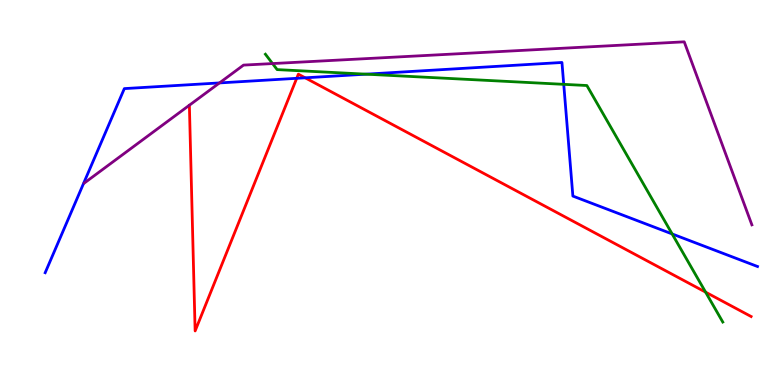[{'lines': ['blue', 'red'], 'intersections': [{'x': 3.83, 'y': 7.97}, {'x': 3.94, 'y': 7.98}]}, {'lines': ['green', 'red'], 'intersections': [{'x': 9.1, 'y': 2.41}]}, {'lines': ['purple', 'red'], 'intersections': []}, {'lines': ['blue', 'green'], 'intersections': [{'x': 4.72, 'y': 8.07}, {'x': 7.27, 'y': 7.81}, {'x': 8.67, 'y': 3.92}]}, {'lines': ['blue', 'purple'], 'intersections': [{'x': 2.83, 'y': 7.85}]}, {'lines': ['green', 'purple'], 'intersections': [{'x': 3.52, 'y': 8.35}]}]